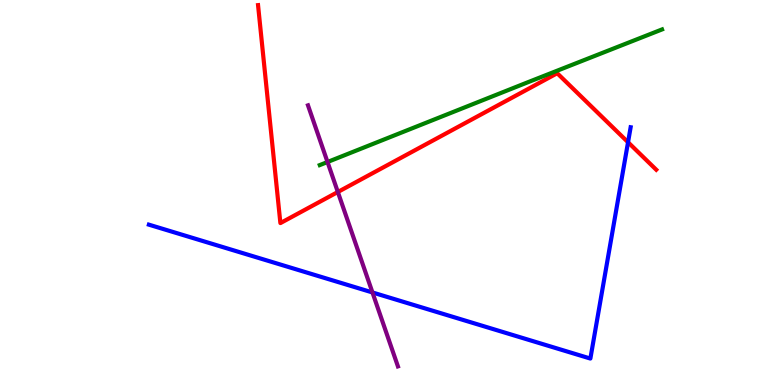[{'lines': ['blue', 'red'], 'intersections': [{'x': 8.1, 'y': 6.31}]}, {'lines': ['green', 'red'], 'intersections': []}, {'lines': ['purple', 'red'], 'intersections': [{'x': 4.36, 'y': 5.01}]}, {'lines': ['blue', 'green'], 'intersections': []}, {'lines': ['blue', 'purple'], 'intersections': [{'x': 4.81, 'y': 2.4}]}, {'lines': ['green', 'purple'], 'intersections': [{'x': 4.23, 'y': 5.79}]}]